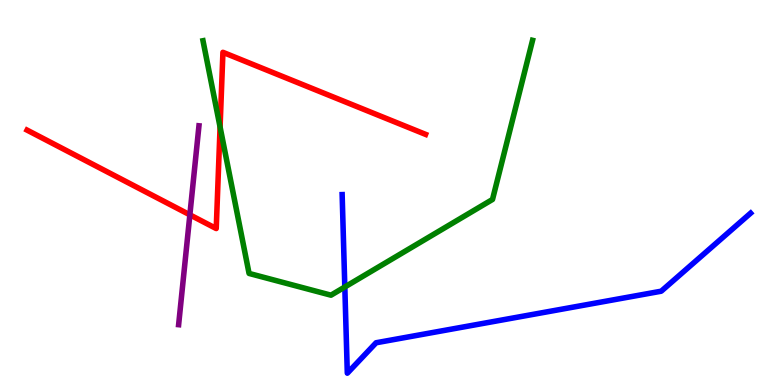[{'lines': ['blue', 'red'], 'intersections': []}, {'lines': ['green', 'red'], 'intersections': [{'x': 2.84, 'y': 6.7}]}, {'lines': ['purple', 'red'], 'intersections': [{'x': 2.45, 'y': 4.42}]}, {'lines': ['blue', 'green'], 'intersections': [{'x': 4.45, 'y': 2.55}]}, {'lines': ['blue', 'purple'], 'intersections': []}, {'lines': ['green', 'purple'], 'intersections': []}]